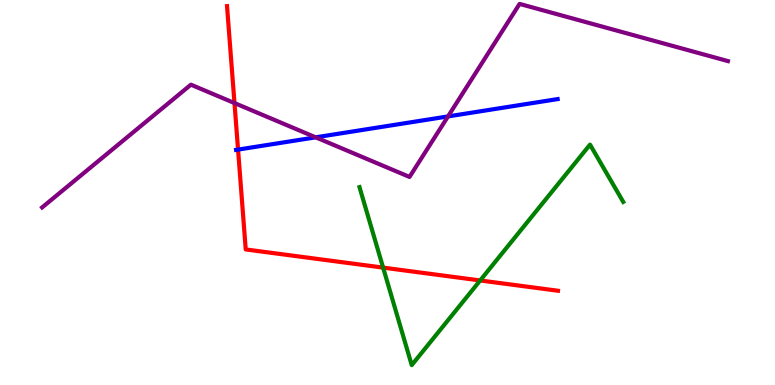[{'lines': ['blue', 'red'], 'intersections': [{'x': 3.07, 'y': 6.11}]}, {'lines': ['green', 'red'], 'intersections': [{'x': 4.94, 'y': 3.05}, {'x': 6.2, 'y': 2.72}]}, {'lines': ['purple', 'red'], 'intersections': [{'x': 3.03, 'y': 7.32}]}, {'lines': ['blue', 'green'], 'intersections': []}, {'lines': ['blue', 'purple'], 'intersections': [{'x': 4.07, 'y': 6.43}, {'x': 5.78, 'y': 6.98}]}, {'lines': ['green', 'purple'], 'intersections': []}]